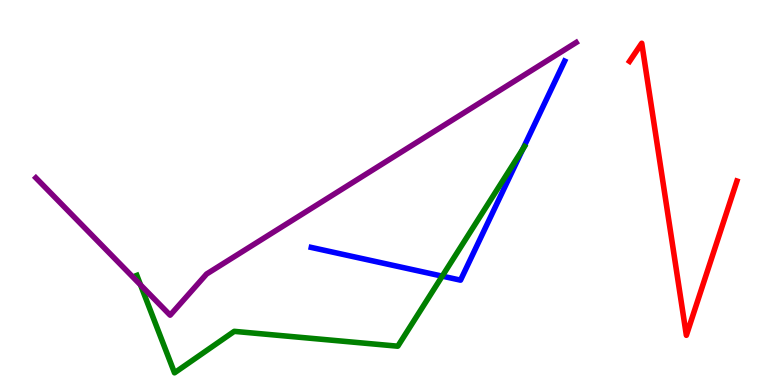[{'lines': ['blue', 'red'], 'intersections': []}, {'lines': ['green', 'red'], 'intersections': []}, {'lines': ['purple', 'red'], 'intersections': []}, {'lines': ['blue', 'green'], 'intersections': [{'x': 5.71, 'y': 2.83}, {'x': 6.75, 'y': 6.12}]}, {'lines': ['blue', 'purple'], 'intersections': []}, {'lines': ['green', 'purple'], 'intersections': [{'x': 1.81, 'y': 2.6}]}]